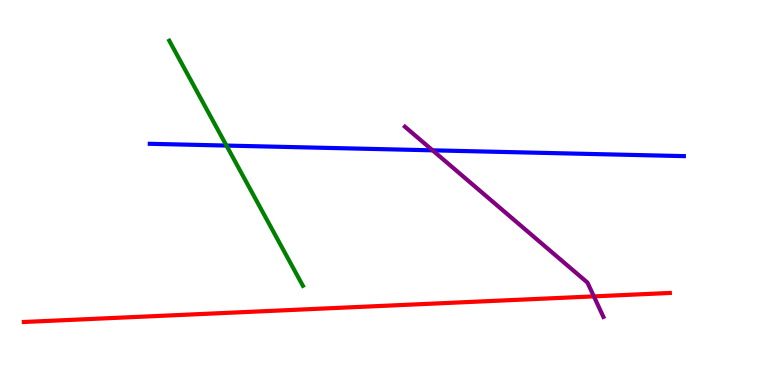[{'lines': ['blue', 'red'], 'intersections': []}, {'lines': ['green', 'red'], 'intersections': []}, {'lines': ['purple', 'red'], 'intersections': [{'x': 7.66, 'y': 2.3}]}, {'lines': ['blue', 'green'], 'intersections': [{'x': 2.92, 'y': 6.22}]}, {'lines': ['blue', 'purple'], 'intersections': [{'x': 5.58, 'y': 6.1}]}, {'lines': ['green', 'purple'], 'intersections': []}]